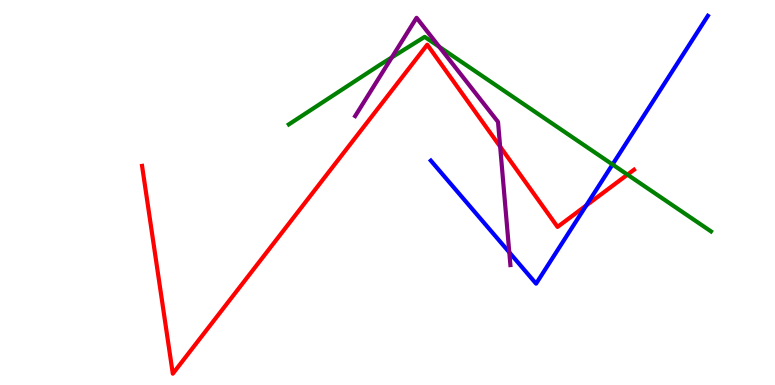[{'lines': ['blue', 'red'], 'intersections': [{'x': 7.56, 'y': 4.66}]}, {'lines': ['green', 'red'], 'intersections': [{'x': 8.1, 'y': 5.46}]}, {'lines': ['purple', 'red'], 'intersections': [{'x': 6.45, 'y': 6.19}]}, {'lines': ['blue', 'green'], 'intersections': [{'x': 7.9, 'y': 5.73}]}, {'lines': ['blue', 'purple'], 'intersections': [{'x': 6.57, 'y': 3.45}]}, {'lines': ['green', 'purple'], 'intersections': [{'x': 5.06, 'y': 8.51}, {'x': 5.67, 'y': 8.78}]}]